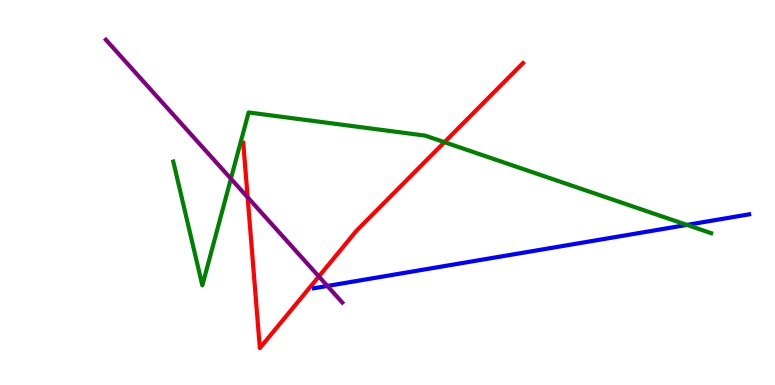[{'lines': ['blue', 'red'], 'intersections': []}, {'lines': ['green', 'red'], 'intersections': [{'x': 5.73, 'y': 6.31}]}, {'lines': ['purple', 'red'], 'intersections': [{'x': 3.2, 'y': 4.87}, {'x': 4.11, 'y': 2.82}]}, {'lines': ['blue', 'green'], 'intersections': [{'x': 8.86, 'y': 4.16}]}, {'lines': ['blue', 'purple'], 'intersections': [{'x': 4.22, 'y': 2.57}]}, {'lines': ['green', 'purple'], 'intersections': [{'x': 2.98, 'y': 5.36}]}]